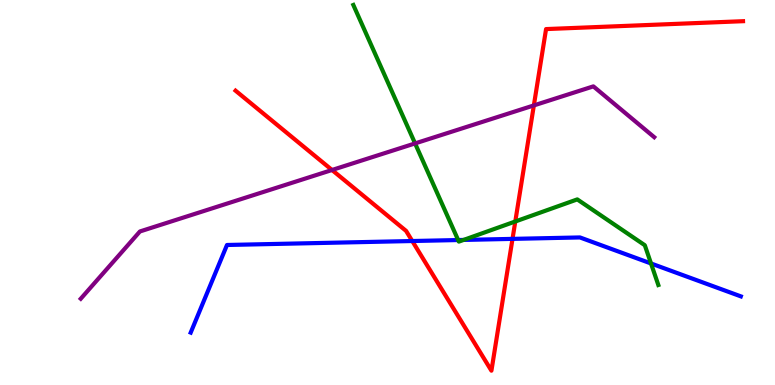[{'lines': ['blue', 'red'], 'intersections': [{'x': 5.32, 'y': 3.74}, {'x': 6.61, 'y': 3.8}]}, {'lines': ['green', 'red'], 'intersections': [{'x': 6.65, 'y': 4.25}]}, {'lines': ['purple', 'red'], 'intersections': [{'x': 4.28, 'y': 5.58}, {'x': 6.89, 'y': 7.26}]}, {'lines': ['blue', 'green'], 'intersections': [{'x': 5.91, 'y': 3.77}, {'x': 5.98, 'y': 3.77}, {'x': 8.4, 'y': 3.16}]}, {'lines': ['blue', 'purple'], 'intersections': []}, {'lines': ['green', 'purple'], 'intersections': [{'x': 5.36, 'y': 6.27}]}]